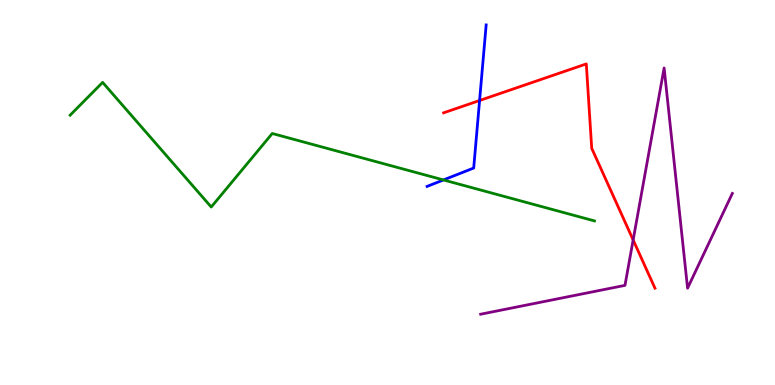[{'lines': ['blue', 'red'], 'intersections': [{'x': 6.19, 'y': 7.39}]}, {'lines': ['green', 'red'], 'intersections': []}, {'lines': ['purple', 'red'], 'intersections': [{'x': 8.17, 'y': 3.77}]}, {'lines': ['blue', 'green'], 'intersections': [{'x': 5.72, 'y': 5.33}]}, {'lines': ['blue', 'purple'], 'intersections': []}, {'lines': ['green', 'purple'], 'intersections': []}]